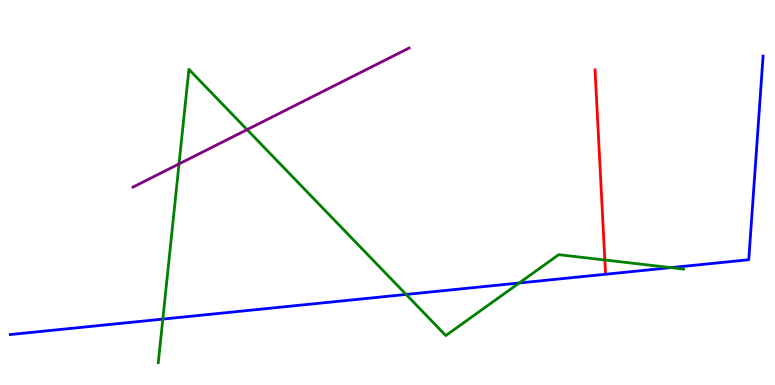[{'lines': ['blue', 'red'], 'intersections': []}, {'lines': ['green', 'red'], 'intersections': [{'x': 7.8, 'y': 3.25}]}, {'lines': ['purple', 'red'], 'intersections': []}, {'lines': ['blue', 'green'], 'intersections': [{'x': 2.1, 'y': 1.71}, {'x': 5.24, 'y': 2.35}, {'x': 6.7, 'y': 2.65}, {'x': 8.66, 'y': 3.05}]}, {'lines': ['blue', 'purple'], 'intersections': []}, {'lines': ['green', 'purple'], 'intersections': [{'x': 2.31, 'y': 5.74}, {'x': 3.19, 'y': 6.63}]}]